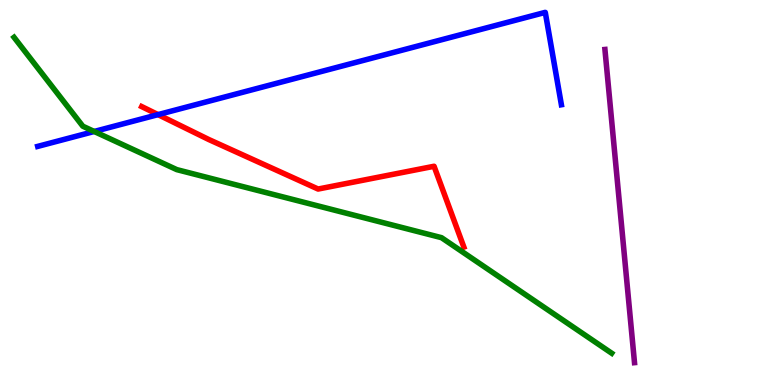[{'lines': ['blue', 'red'], 'intersections': [{'x': 2.04, 'y': 7.02}]}, {'lines': ['green', 'red'], 'intersections': []}, {'lines': ['purple', 'red'], 'intersections': []}, {'lines': ['blue', 'green'], 'intersections': [{'x': 1.22, 'y': 6.58}]}, {'lines': ['blue', 'purple'], 'intersections': []}, {'lines': ['green', 'purple'], 'intersections': []}]